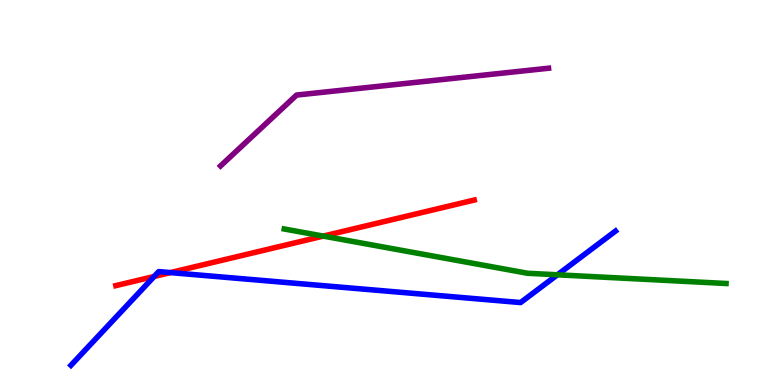[{'lines': ['blue', 'red'], 'intersections': [{'x': 1.99, 'y': 2.82}, {'x': 2.2, 'y': 2.92}]}, {'lines': ['green', 'red'], 'intersections': [{'x': 4.17, 'y': 3.87}]}, {'lines': ['purple', 'red'], 'intersections': []}, {'lines': ['blue', 'green'], 'intersections': [{'x': 7.19, 'y': 2.86}]}, {'lines': ['blue', 'purple'], 'intersections': []}, {'lines': ['green', 'purple'], 'intersections': []}]